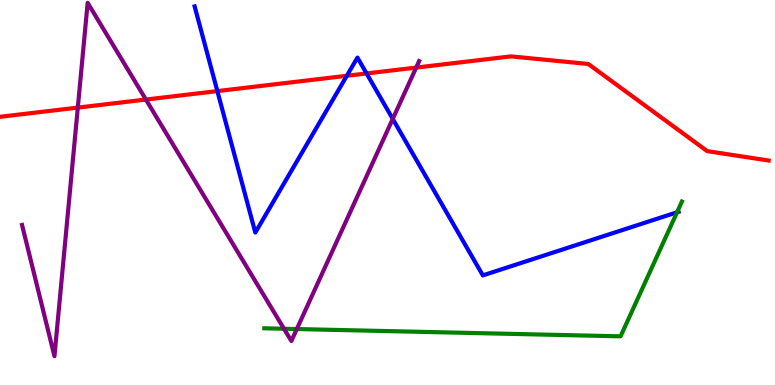[{'lines': ['blue', 'red'], 'intersections': [{'x': 2.8, 'y': 7.63}, {'x': 4.48, 'y': 8.03}, {'x': 4.73, 'y': 8.09}]}, {'lines': ['green', 'red'], 'intersections': []}, {'lines': ['purple', 'red'], 'intersections': [{'x': 1.0, 'y': 7.21}, {'x': 1.88, 'y': 7.41}, {'x': 5.37, 'y': 8.24}]}, {'lines': ['blue', 'green'], 'intersections': [{'x': 8.74, 'y': 4.49}]}, {'lines': ['blue', 'purple'], 'intersections': [{'x': 5.07, 'y': 6.91}]}, {'lines': ['green', 'purple'], 'intersections': [{'x': 3.66, 'y': 1.46}, {'x': 3.83, 'y': 1.45}]}]